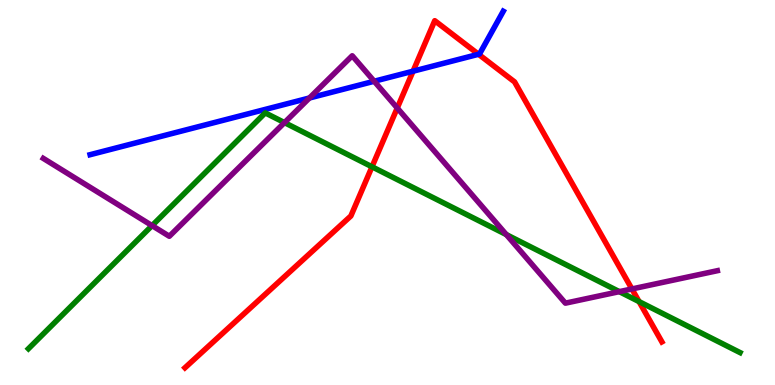[{'lines': ['blue', 'red'], 'intersections': [{'x': 5.33, 'y': 8.15}, {'x': 6.17, 'y': 8.59}]}, {'lines': ['green', 'red'], 'intersections': [{'x': 4.8, 'y': 5.67}, {'x': 8.25, 'y': 2.17}]}, {'lines': ['purple', 'red'], 'intersections': [{'x': 5.13, 'y': 7.19}, {'x': 8.15, 'y': 2.49}]}, {'lines': ['blue', 'green'], 'intersections': []}, {'lines': ['blue', 'purple'], 'intersections': [{'x': 3.99, 'y': 7.45}, {'x': 4.83, 'y': 7.89}]}, {'lines': ['green', 'purple'], 'intersections': [{'x': 1.96, 'y': 4.14}, {'x': 3.67, 'y': 6.82}, {'x': 6.53, 'y': 3.91}, {'x': 7.99, 'y': 2.42}]}]